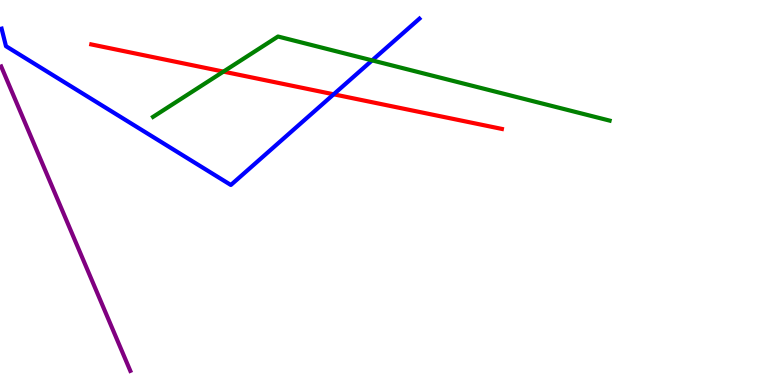[{'lines': ['blue', 'red'], 'intersections': [{'x': 4.31, 'y': 7.55}]}, {'lines': ['green', 'red'], 'intersections': [{'x': 2.88, 'y': 8.14}]}, {'lines': ['purple', 'red'], 'intersections': []}, {'lines': ['blue', 'green'], 'intersections': [{'x': 4.8, 'y': 8.43}]}, {'lines': ['blue', 'purple'], 'intersections': []}, {'lines': ['green', 'purple'], 'intersections': []}]